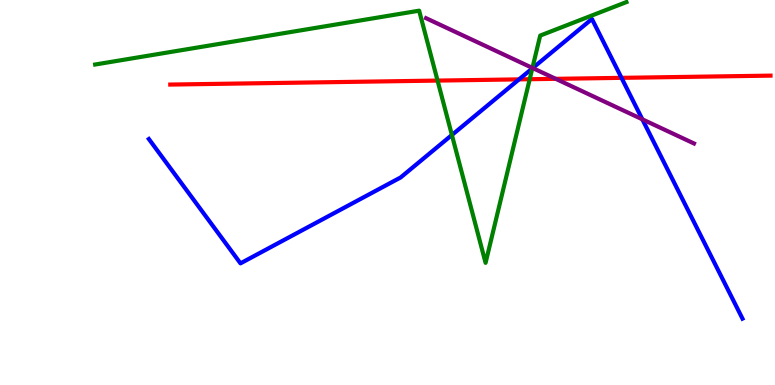[{'lines': ['blue', 'red'], 'intersections': [{'x': 6.7, 'y': 7.94}, {'x': 8.02, 'y': 7.98}]}, {'lines': ['green', 'red'], 'intersections': [{'x': 5.65, 'y': 7.91}, {'x': 6.83, 'y': 7.94}]}, {'lines': ['purple', 'red'], 'intersections': [{'x': 7.17, 'y': 7.95}]}, {'lines': ['blue', 'green'], 'intersections': [{'x': 5.83, 'y': 6.49}, {'x': 6.87, 'y': 8.22}]}, {'lines': ['blue', 'purple'], 'intersections': [{'x': 6.87, 'y': 8.23}, {'x': 8.29, 'y': 6.9}]}, {'lines': ['green', 'purple'], 'intersections': [{'x': 6.87, 'y': 8.24}]}]